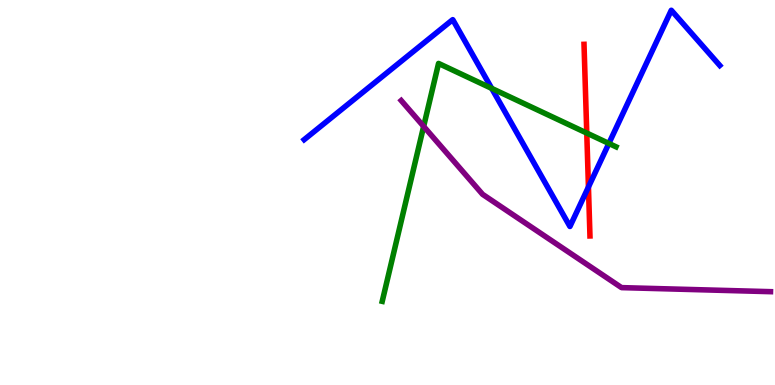[{'lines': ['blue', 'red'], 'intersections': [{'x': 7.59, 'y': 5.14}]}, {'lines': ['green', 'red'], 'intersections': [{'x': 7.57, 'y': 6.54}]}, {'lines': ['purple', 'red'], 'intersections': []}, {'lines': ['blue', 'green'], 'intersections': [{'x': 6.34, 'y': 7.7}, {'x': 7.86, 'y': 6.27}]}, {'lines': ['blue', 'purple'], 'intersections': []}, {'lines': ['green', 'purple'], 'intersections': [{'x': 5.47, 'y': 6.72}]}]